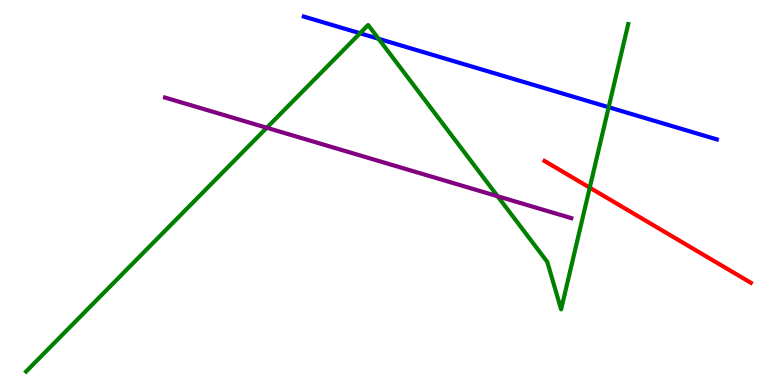[{'lines': ['blue', 'red'], 'intersections': []}, {'lines': ['green', 'red'], 'intersections': [{'x': 7.61, 'y': 5.13}]}, {'lines': ['purple', 'red'], 'intersections': []}, {'lines': ['blue', 'green'], 'intersections': [{'x': 4.65, 'y': 9.14}, {'x': 4.88, 'y': 8.99}, {'x': 7.85, 'y': 7.22}]}, {'lines': ['blue', 'purple'], 'intersections': []}, {'lines': ['green', 'purple'], 'intersections': [{'x': 3.44, 'y': 6.68}, {'x': 6.42, 'y': 4.9}]}]